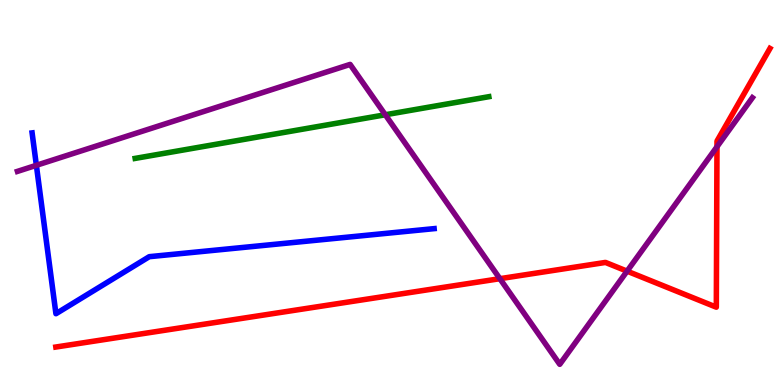[{'lines': ['blue', 'red'], 'intersections': []}, {'lines': ['green', 'red'], 'intersections': []}, {'lines': ['purple', 'red'], 'intersections': [{'x': 6.45, 'y': 2.76}, {'x': 8.09, 'y': 2.96}, {'x': 9.25, 'y': 6.19}]}, {'lines': ['blue', 'green'], 'intersections': []}, {'lines': ['blue', 'purple'], 'intersections': [{'x': 0.469, 'y': 5.71}]}, {'lines': ['green', 'purple'], 'intersections': [{'x': 4.97, 'y': 7.02}]}]